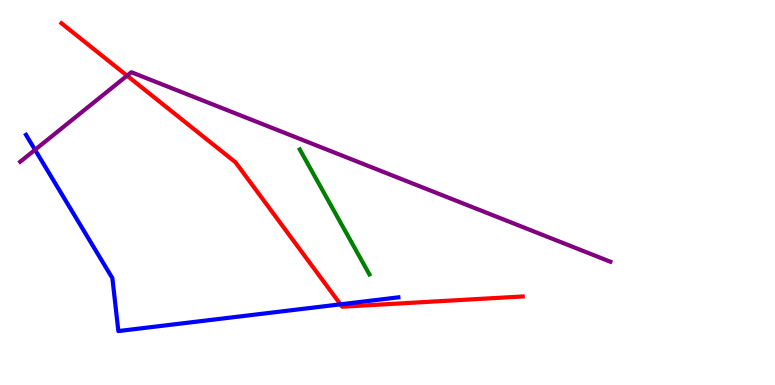[{'lines': ['blue', 'red'], 'intersections': [{'x': 4.39, 'y': 2.1}]}, {'lines': ['green', 'red'], 'intersections': []}, {'lines': ['purple', 'red'], 'intersections': [{'x': 1.64, 'y': 8.03}]}, {'lines': ['blue', 'green'], 'intersections': []}, {'lines': ['blue', 'purple'], 'intersections': [{'x': 0.452, 'y': 6.11}]}, {'lines': ['green', 'purple'], 'intersections': []}]